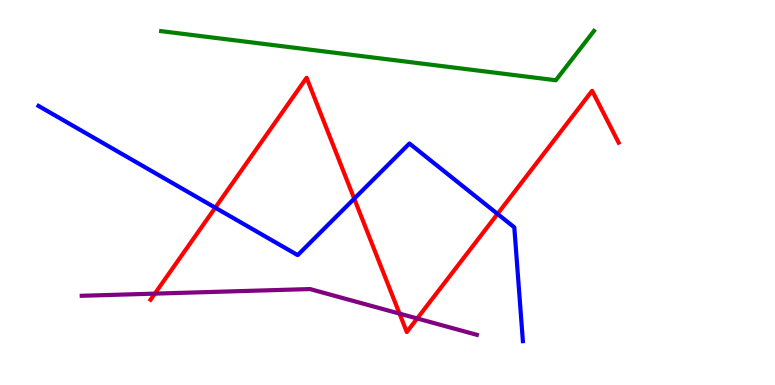[{'lines': ['blue', 'red'], 'intersections': [{'x': 2.78, 'y': 4.61}, {'x': 4.57, 'y': 4.84}, {'x': 6.42, 'y': 4.44}]}, {'lines': ['green', 'red'], 'intersections': []}, {'lines': ['purple', 'red'], 'intersections': [{'x': 2.0, 'y': 2.37}, {'x': 5.16, 'y': 1.85}, {'x': 5.38, 'y': 1.73}]}, {'lines': ['blue', 'green'], 'intersections': []}, {'lines': ['blue', 'purple'], 'intersections': []}, {'lines': ['green', 'purple'], 'intersections': []}]